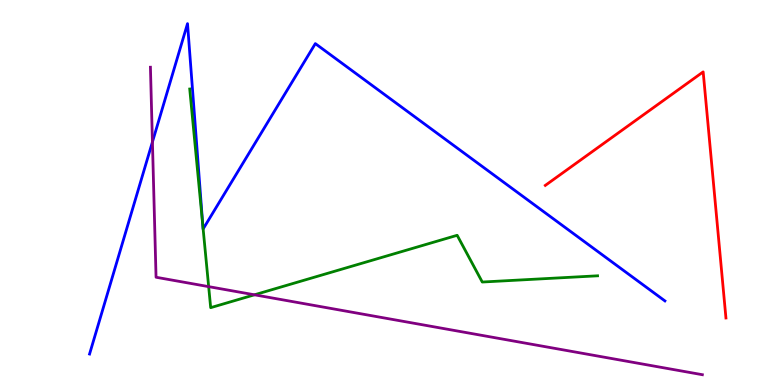[{'lines': ['blue', 'red'], 'intersections': []}, {'lines': ['green', 'red'], 'intersections': []}, {'lines': ['purple', 'red'], 'intersections': []}, {'lines': ['blue', 'green'], 'intersections': [{'x': 2.62, 'y': 4.13}, {'x': 2.62, 'y': 4.05}]}, {'lines': ['blue', 'purple'], 'intersections': [{'x': 1.97, 'y': 6.31}]}, {'lines': ['green', 'purple'], 'intersections': [{'x': 2.69, 'y': 2.55}, {'x': 3.28, 'y': 2.34}]}]